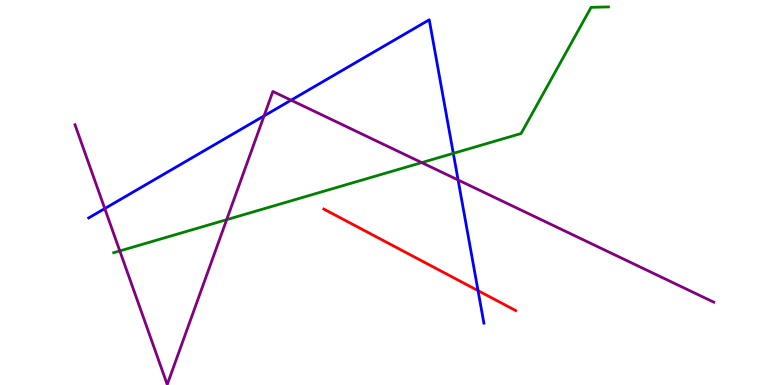[{'lines': ['blue', 'red'], 'intersections': [{'x': 6.17, 'y': 2.45}]}, {'lines': ['green', 'red'], 'intersections': []}, {'lines': ['purple', 'red'], 'intersections': []}, {'lines': ['blue', 'green'], 'intersections': [{'x': 5.85, 'y': 6.02}]}, {'lines': ['blue', 'purple'], 'intersections': [{'x': 1.35, 'y': 4.58}, {'x': 3.41, 'y': 6.99}, {'x': 3.76, 'y': 7.4}, {'x': 5.91, 'y': 5.32}]}, {'lines': ['green', 'purple'], 'intersections': [{'x': 1.55, 'y': 3.48}, {'x': 2.92, 'y': 4.29}, {'x': 5.44, 'y': 5.78}]}]